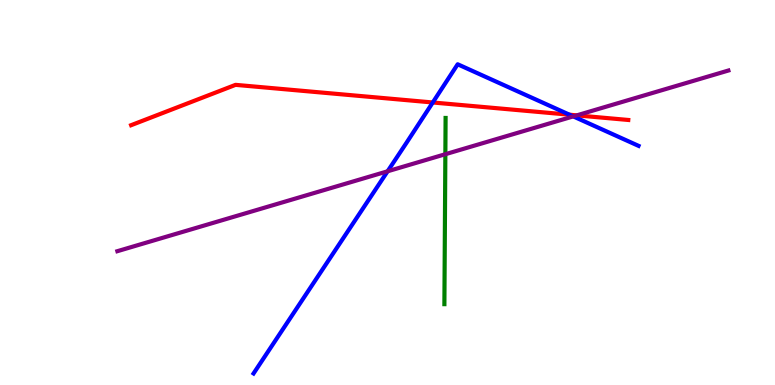[{'lines': ['blue', 'red'], 'intersections': [{'x': 5.58, 'y': 7.34}, {'x': 7.35, 'y': 7.02}]}, {'lines': ['green', 'red'], 'intersections': []}, {'lines': ['purple', 'red'], 'intersections': [{'x': 7.44, 'y': 7.0}]}, {'lines': ['blue', 'green'], 'intersections': []}, {'lines': ['blue', 'purple'], 'intersections': [{'x': 5.0, 'y': 5.55}, {'x': 7.4, 'y': 6.98}]}, {'lines': ['green', 'purple'], 'intersections': [{'x': 5.75, 'y': 5.99}]}]